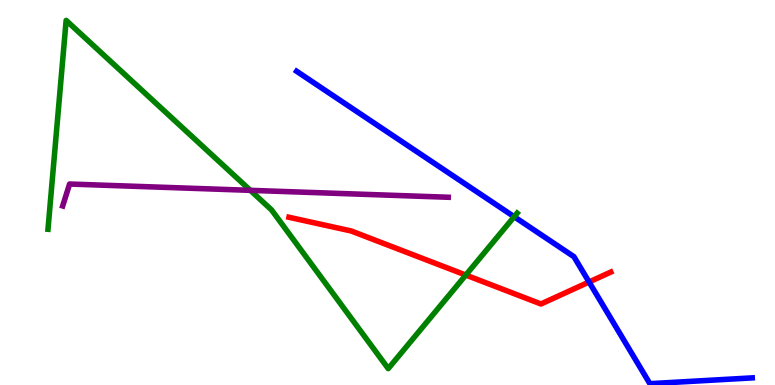[{'lines': ['blue', 'red'], 'intersections': [{'x': 7.6, 'y': 2.68}]}, {'lines': ['green', 'red'], 'intersections': [{'x': 6.01, 'y': 2.86}]}, {'lines': ['purple', 'red'], 'intersections': []}, {'lines': ['blue', 'green'], 'intersections': [{'x': 6.63, 'y': 4.37}]}, {'lines': ['blue', 'purple'], 'intersections': []}, {'lines': ['green', 'purple'], 'intersections': [{'x': 3.23, 'y': 5.06}]}]